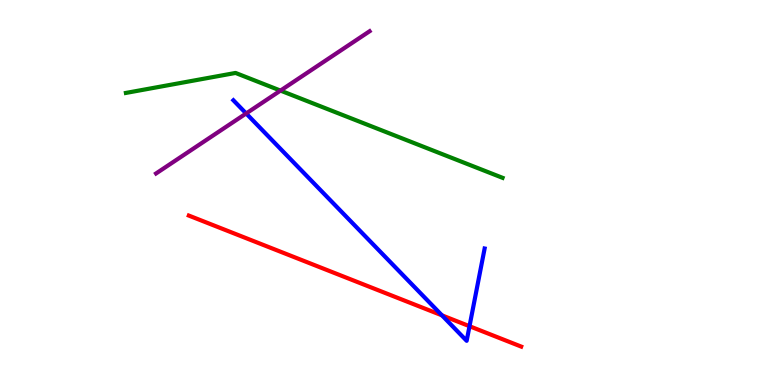[{'lines': ['blue', 'red'], 'intersections': [{'x': 5.7, 'y': 1.81}, {'x': 6.06, 'y': 1.53}]}, {'lines': ['green', 'red'], 'intersections': []}, {'lines': ['purple', 'red'], 'intersections': []}, {'lines': ['blue', 'green'], 'intersections': []}, {'lines': ['blue', 'purple'], 'intersections': [{'x': 3.18, 'y': 7.05}]}, {'lines': ['green', 'purple'], 'intersections': [{'x': 3.62, 'y': 7.65}]}]